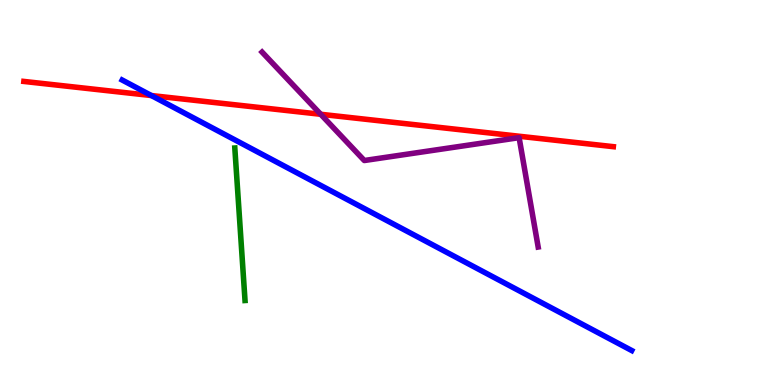[{'lines': ['blue', 'red'], 'intersections': [{'x': 1.95, 'y': 7.52}]}, {'lines': ['green', 'red'], 'intersections': []}, {'lines': ['purple', 'red'], 'intersections': [{'x': 4.14, 'y': 7.03}]}, {'lines': ['blue', 'green'], 'intersections': []}, {'lines': ['blue', 'purple'], 'intersections': []}, {'lines': ['green', 'purple'], 'intersections': []}]